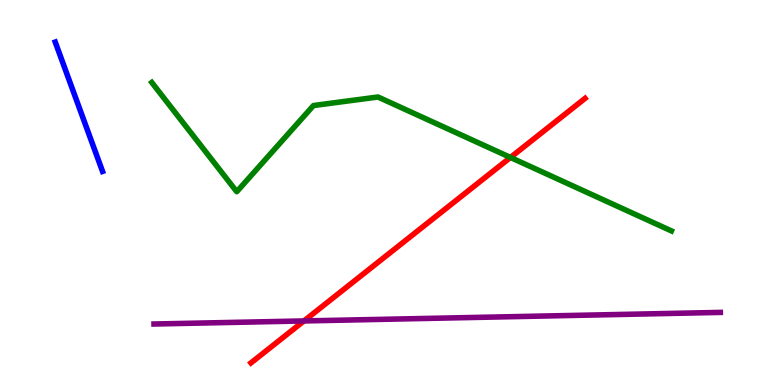[{'lines': ['blue', 'red'], 'intersections': []}, {'lines': ['green', 'red'], 'intersections': [{'x': 6.59, 'y': 5.91}]}, {'lines': ['purple', 'red'], 'intersections': [{'x': 3.92, 'y': 1.66}]}, {'lines': ['blue', 'green'], 'intersections': []}, {'lines': ['blue', 'purple'], 'intersections': []}, {'lines': ['green', 'purple'], 'intersections': []}]